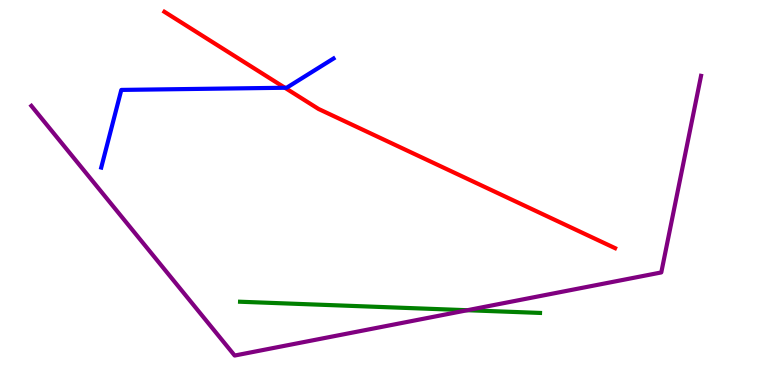[{'lines': ['blue', 'red'], 'intersections': [{'x': 3.68, 'y': 7.72}]}, {'lines': ['green', 'red'], 'intersections': []}, {'lines': ['purple', 'red'], 'intersections': []}, {'lines': ['blue', 'green'], 'intersections': []}, {'lines': ['blue', 'purple'], 'intersections': []}, {'lines': ['green', 'purple'], 'intersections': [{'x': 6.03, 'y': 1.94}]}]